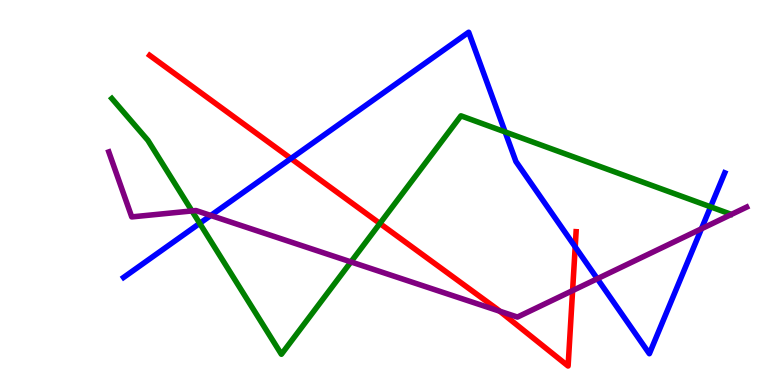[{'lines': ['blue', 'red'], 'intersections': [{'x': 3.75, 'y': 5.88}, {'x': 7.42, 'y': 3.59}]}, {'lines': ['green', 'red'], 'intersections': [{'x': 4.9, 'y': 4.2}]}, {'lines': ['purple', 'red'], 'intersections': [{'x': 6.45, 'y': 1.92}, {'x': 7.39, 'y': 2.45}]}, {'lines': ['blue', 'green'], 'intersections': [{'x': 2.58, 'y': 4.2}, {'x': 6.52, 'y': 6.57}, {'x': 9.17, 'y': 4.63}]}, {'lines': ['blue', 'purple'], 'intersections': [{'x': 2.72, 'y': 4.4}, {'x': 7.71, 'y': 2.76}, {'x': 9.05, 'y': 4.06}]}, {'lines': ['green', 'purple'], 'intersections': [{'x': 2.48, 'y': 4.52}, {'x': 4.53, 'y': 3.2}]}]